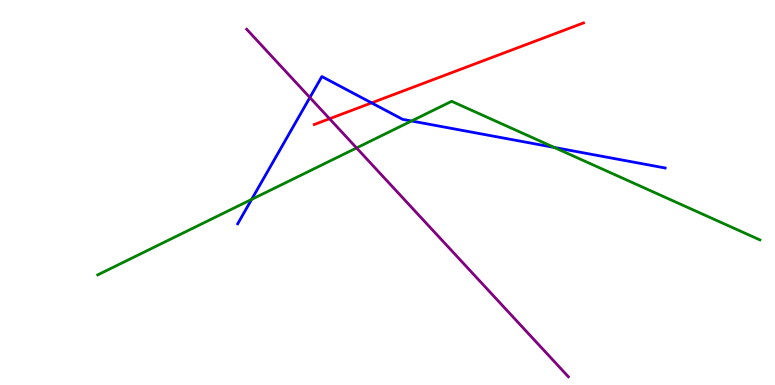[{'lines': ['blue', 'red'], 'intersections': [{'x': 4.79, 'y': 7.33}]}, {'lines': ['green', 'red'], 'intersections': []}, {'lines': ['purple', 'red'], 'intersections': [{'x': 4.25, 'y': 6.92}]}, {'lines': ['blue', 'green'], 'intersections': [{'x': 3.25, 'y': 4.82}, {'x': 5.31, 'y': 6.86}, {'x': 7.15, 'y': 6.17}]}, {'lines': ['blue', 'purple'], 'intersections': [{'x': 4.0, 'y': 7.47}]}, {'lines': ['green', 'purple'], 'intersections': [{'x': 4.6, 'y': 6.16}]}]